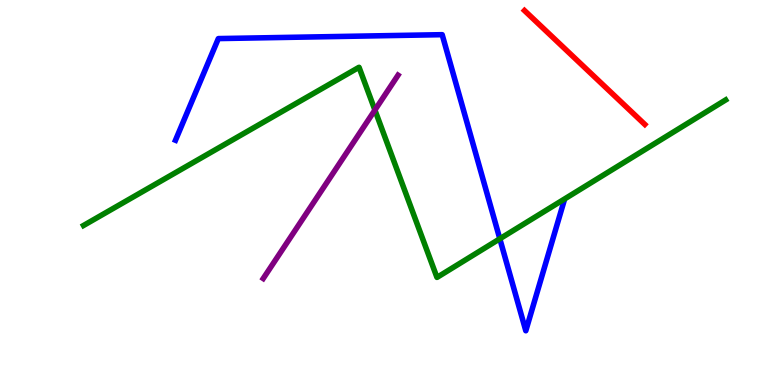[{'lines': ['blue', 'red'], 'intersections': []}, {'lines': ['green', 'red'], 'intersections': []}, {'lines': ['purple', 'red'], 'intersections': []}, {'lines': ['blue', 'green'], 'intersections': [{'x': 6.45, 'y': 3.8}]}, {'lines': ['blue', 'purple'], 'intersections': []}, {'lines': ['green', 'purple'], 'intersections': [{'x': 4.84, 'y': 7.14}]}]